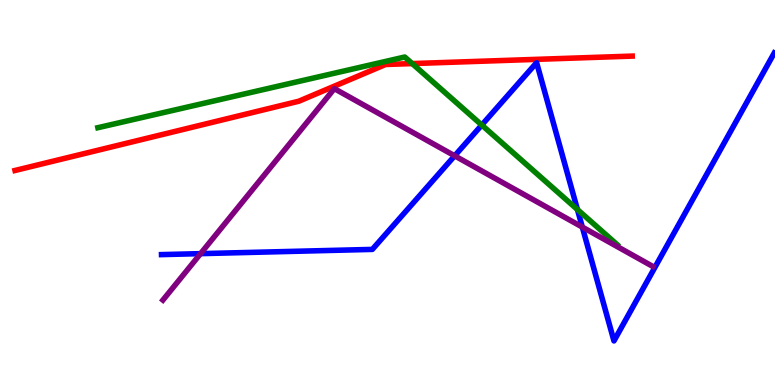[{'lines': ['blue', 'red'], 'intersections': []}, {'lines': ['green', 'red'], 'intersections': [{'x': 5.32, 'y': 8.35}]}, {'lines': ['purple', 'red'], 'intersections': []}, {'lines': ['blue', 'green'], 'intersections': [{'x': 6.22, 'y': 6.75}, {'x': 7.45, 'y': 4.56}]}, {'lines': ['blue', 'purple'], 'intersections': [{'x': 2.59, 'y': 3.41}, {'x': 5.87, 'y': 5.95}, {'x': 7.51, 'y': 4.1}]}, {'lines': ['green', 'purple'], 'intersections': []}]